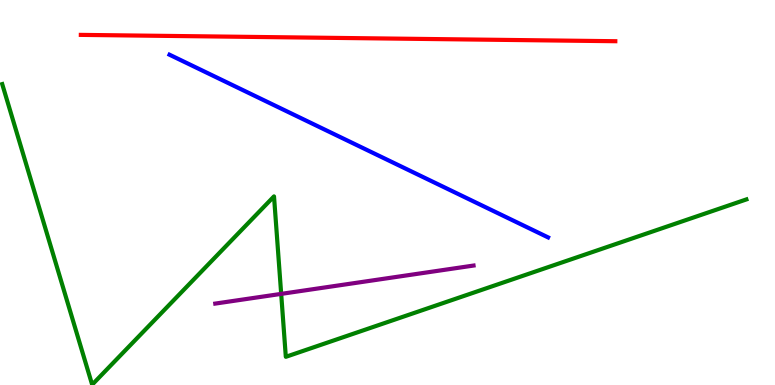[{'lines': ['blue', 'red'], 'intersections': []}, {'lines': ['green', 'red'], 'intersections': []}, {'lines': ['purple', 'red'], 'intersections': []}, {'lines': ['blue', 'green'], 'intersections': []}, {'lines': ['blue', 'purple'], 'intersections': []}, {'lines': ['green', 'purple'], 'intersections': [{'x': 3.63, 'y': 2.37}]}]